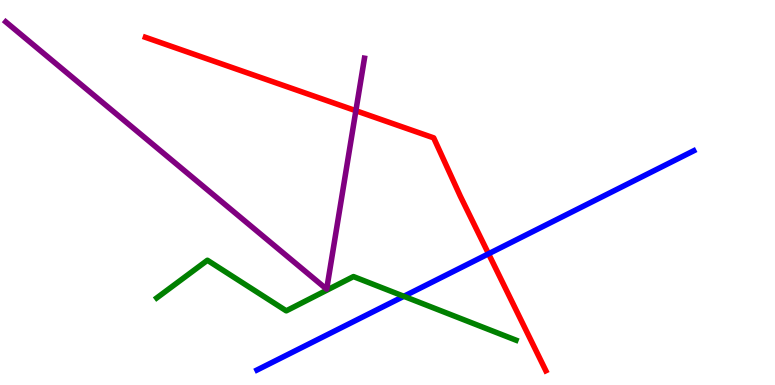[{'lines': ['blue', 'red'], 'intersections': [{'x': 6.3, 'y': 3.41}]}, {'lines': ['green', 'red'], 'intersections': []}, {'lines': ['purple', 'red'], 'intersections': [{'x': 4.59, 'y': 7.12}]}, {'lines': ['blue', 'green'], 'intersections': [{'x': 5.21, 'y': 2.3}]}, {'lines': ['blue', 'purple'], 'intersections': []}, {'lines': ['green', 'purple'], 'intersections': []}]